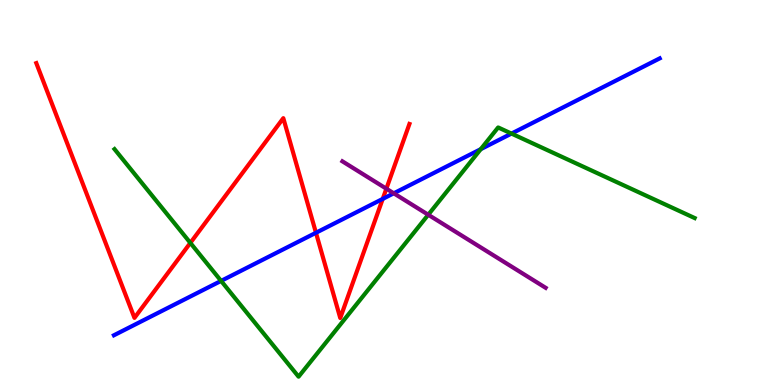[{'lines': ['blue', 'red'], 'intersections': [{'x': 4.08, 'y': 3.95}, {'x': 4.94, 'y': 4.83}]}, {'lines': ['green', 'red'], 'intersections': [{'x': 2.46, 'y': 3.69}]}, {'lines': ['purple', 'red'], 'intersections': [{'x': 4.99, 'y': 5.1}]}, {'lines': ['blue', 'green'], 'intersections': [{'x': 2.85, 'y': 2.7}, {'x': 6.2, 'y': 6.13}, {'x': 6.6, 'y': 6.53}]}, {'lines': ['blue', 'purple'], 'intersections': [{'x': 5.08, 'y': 4.98}]}, {'lines': ['green', 'purple'], 'intersections': [{'x': 5.53, 'y': 4.42}]}]